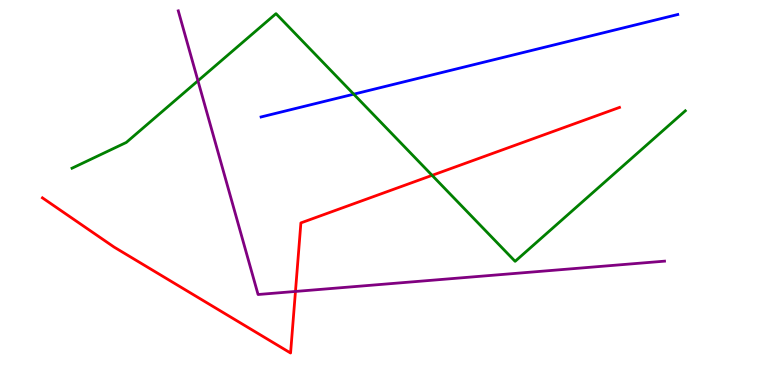[{'lines': ['blue', 'red'], 'intersections': []}, {'lines': ['green', 'red'], 'intersections': [{'x': 5.58, 'y': 5.45}]}, {'lines': ['purple', 'red'], 'intersections': [{'x': 3.81, 'y': 2.43}]}, {'lines': ['blue', 'green'], 'intersections': [{'x': 4.56, 'y': 7.55}]}, {'lines': ['blue', 'purple'], 'intersections': []}, {'lines': ['green', 'purple'], 'intersections': [{'x': 2.55, 'y': 7.9}]}]